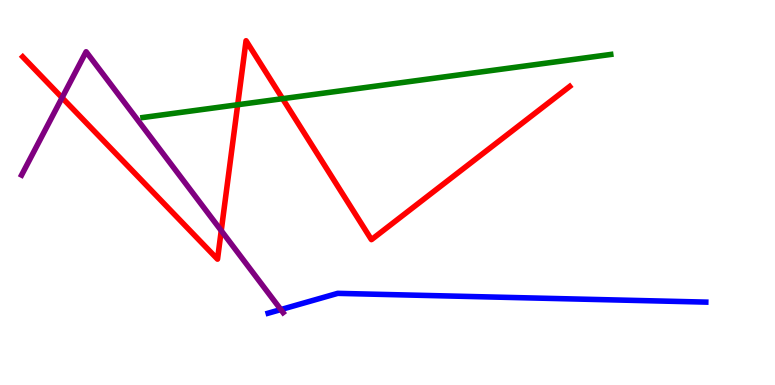[{'lines': ['blue', 'red'], 'intersections': []}, {'lines': ['green', 'red'], 'intersections': [{'x': 3.07, 'y': 7.28}, {'x': 3.65, 'y': 7.44}]}, {'lines': ['purple', 'red'], 'intersections': [{'x': 0.801, 'y': 7.46}, {'x': 2.85, 'y': 4.01}]}, {'lines': ['blue', 'green'], 'intersections': []}, {'lines': ['blue', 'purple'], 'intersections': [{'x': 3.62, 'y': 1.96}]}, {'lines': ['green', 'purple'], 'intersections': []}]